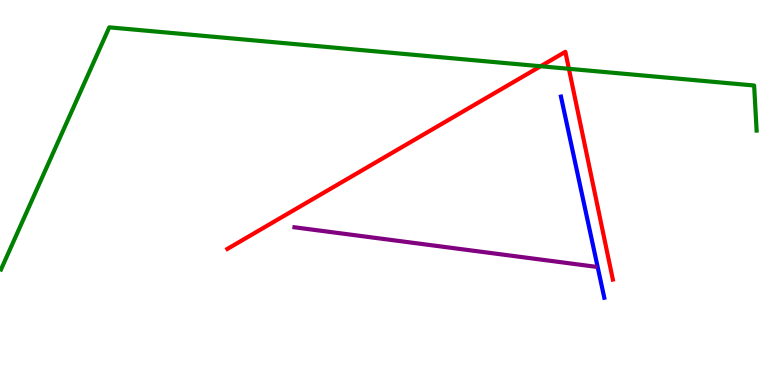[{'lines': ['blue', 'red'], 'intersections': []}, {'lines': ['green', 'red'], 'intersections': [{'x': 6.98, 'y': 8.28}, {'x': 7.34, 'y': 8.21}]}, {'lines': ['purple', 'red'], 'intersections': []}, {'lines': ['blue', 'green'], 'intersections': []}, {'lines': ['blue', 'purple'], 'intersections': []}, {'lines': ['green', 'purple'], 'intersections': []}]